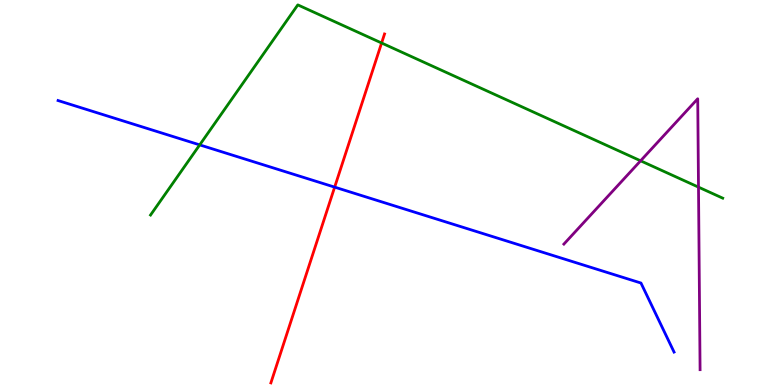[{'lines': ['blue', 'red'], 'intersections': [{'x': 4.32, 'y': 5.14}]}, {'lines': ['green', 'red'], 'intersections': [{'x': 4.92, 'y': 8.88}]}, {'lines': ['purple', 'red'], 'intersections': []}, {'lines': ['blue', 'green'], 'intersections': [{'x': 2.58, 'y': 6.24}]}, {'lines': ['blue', 'purple'], 'intersections': []}, {'lines': ['green', 'purple'], 'intersections': [{'x': 8.27, 'y': 5.82}, {'x': 9.01, 'y': 5.14}]}]